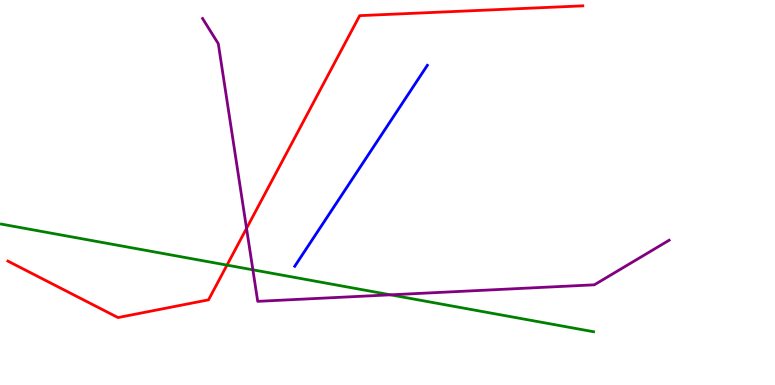[{'lines': ['blue', 'red'], 'intersections': []}, {'lines': ['green', 'red'], 'intersections': [{'x': 2.93, 'y': 3.11}]}, {'lines': ['purple', 'red'], 'intersections': [{'x': 3.18, 'y': 4.07}]}, {'lines': ['blue', 'green'], 'intersections': []}, {'lines': ['blue', 'purple'], 'intersections': []}, {'lines': ['green', 'purple'], 'intersections': [{'x': 3.26, 'y': 2.99}, {'x': 5.04, 'y': 2.34}]}]